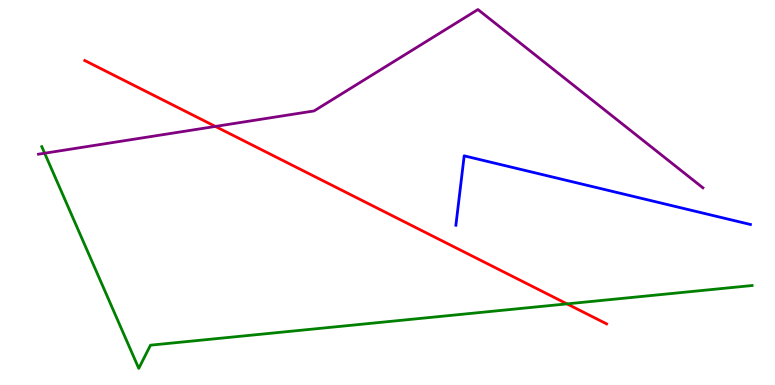[{'lines': ['blue', 'red'], 'intersections': []}, {'lines': ['green', 'red'], 'intersections': [{'x': 7.32, 'y': 2.11}]}, {'lines': ['purple', 'red'], 'intersections': [{'x': 2.78, 'y': 6.72}]}, {'lines': ['blue', 'green'], 'intersections': []}, {'lines': ['blue', 'purple'], 'intersections': []}, {'lines': ['green', 'purple'], 'intersections': [{'x': 0.576, 'y': 6.02}]}]